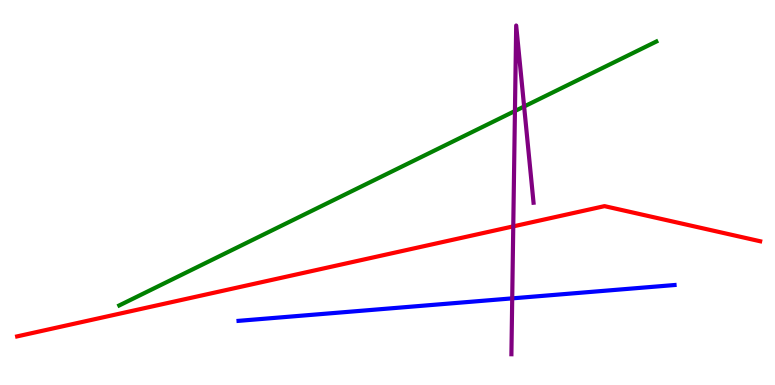[{'lines': ['blue', 'red'], 'intersections': []}, {'lines': ['green', 'red'], 'intersections': []}, {'lines': ['purple', 'red'], 'intersections': [{'x': 6.62, 'y': 4.12}]}, {'lines': ['blue', 'green'], 'intersections': []}, {'lines': ['blue', 'purple'], 'intersections': [{'x': 6.61, 'y': 2.25}]}, {'lines': ['green', 'purple'], 'intersections': [{'x': 6.64, 'y': 7.12}, {'x': 6.76, 'y': 7.23}]}]